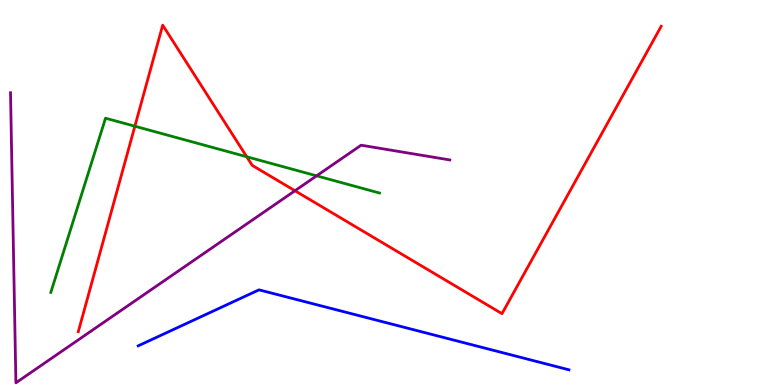[{'lines': ['blue', 'red'], 'intersections': []}, {'lines': ['green', 'red'], 'intersections': [{'x': 1.74, 'y': 6.72}, {'x': 3.18, 'y': 5.93}]}, {'lines': ['purple', 'red'], 'intersections': [{'x': 3.81, 'y': 5.05}]}, {'lines': ['blue', 'green'], 'intersections': []}, {'lines': ['blue', 'purple'], 'intersections': []}, {'lines': ['green', 'purple'], 'intersections': [{'x': 4.09, 'y': 5.43}]}]